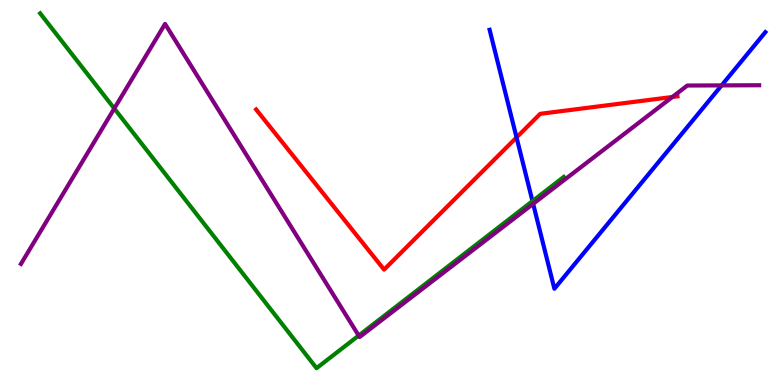[{'lines': ['blue', 'red'], 'intersections': [{'x': 6.67, 'y': 6.43}]}, {'lines': ['green', 'red'], 'intersections': []}, {'lines': ['purple', 'red'], 'intersections': [{'x': 8.68, 'y': 7.48}]}, {'lines': ['blue', 'green'], 'intersections': [{'x': 6.87, 'y': 4.78}]}, {'lines': ['blue', 'purple'], 'intersections': [{'x': 6.88, 'y': 4.71}, {'x': 9.31, 'y': 7.78}]}, {'lines': ['green', 'purple'], 'intersections': [{'x': 1.47, 'y': 7.18}, {'x': 4.63, 'y': 1.28}]}]